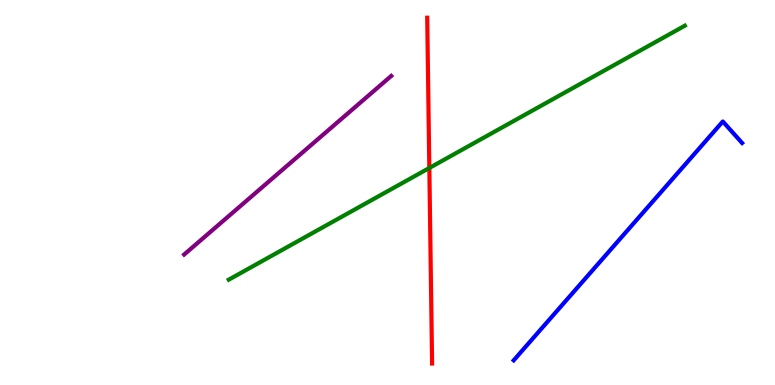[{'lines': ['blue', 'red'], 'intersections': []}, {'lines': ['green', 'red'], 'intersections': [{'x': 5.54, 'y': 5.64}]}, {'lines': ['purple', 'red'], 'intersections': []}, {'lines': ['blue', 'green'], 'intersections': []}, {'lines': ['blue', 'purple'], 'intersections': []}, {'lines': ['green', 'purple'], 'intersections': []}]